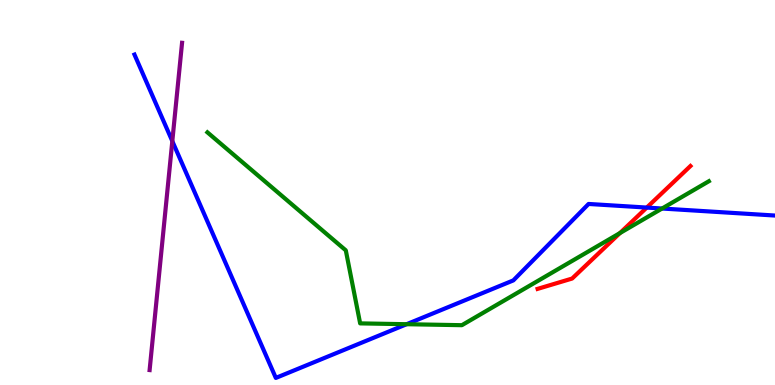[{'lines': ['blue', 'red'], 'intersections': [{'x': 8.35, 'y': 4.61}]}, {'lines': ['green', 'red'], 'intersections': [{'x': 8.0, 'y': 3.95}]}, {'lines': ['purple', 'red'], 'intersections': []}, {'lines': ['blue', 'green'], 'intersections': [{'x': 5.25, 'y': 1.58}, {'x': 8.54, 'y': 4.58}]}, {'lines': ['blue', 'purple'], 'intersections': [{'x': 2.22, 'y': 6.33}]}, {'lines': ['green', 'purple'], 'intersections': []}]